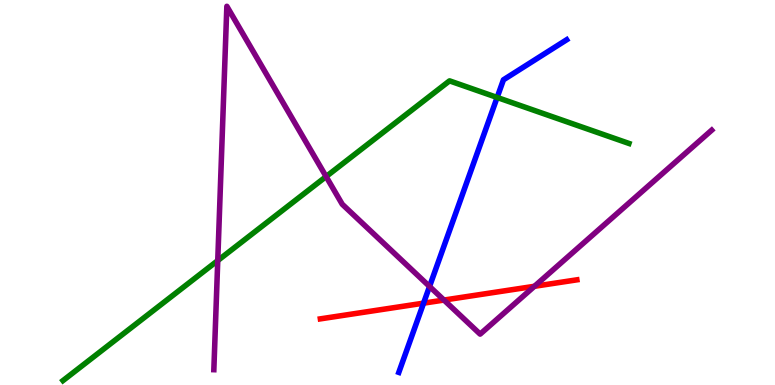[{'lines': ['blue', 'red'], 'intersections': [{'x': 5.47, 'y': 2.13}]}, {'lines': ['green', 'red'], 'intersections': []}, {'lines': ['purple', 'red'], 'intersections': [{'x': 5.73, 'y': 2.21}, {'x': 6.9, 'y': 2.56}]}, {'lines': ['blue', 'green'], 'intersections': [{'x': 6.41, 'y': 7.47}]}, {'lines': ['blue', 'purple'], 'intersections': [{'x': 5.54, 'y': 2.56}]}, {'lines': ['green', 'purple'], 'intersections': [{'x': 2.81, 'y': 3.23}, {'x': 4.21, 'y': 5.41}]}]